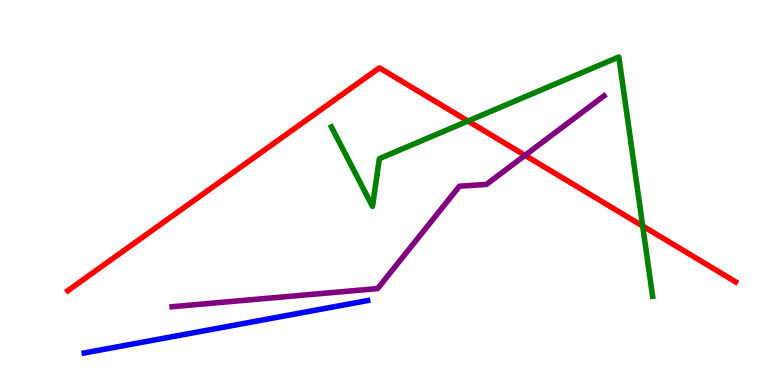[{'lines': ['blue', 'red'], 'intersections': []}, {'lines': ['green', 'red'], 'intersections': [{'x': 6.04, 'y': 6.86}, {'x': 8.29, 'y': 4.13}]}, {'lines': ['purple', 'red'], 'intersections': [{'x': 6.77, 'y': 5.97}]}, {'lines': ['blue', 'green'], 'intersections': []}, {'lines': ['blue', 'purple'], 'intersections': []}, {'lines': ['green', 'purple'], 'intersections': []}]